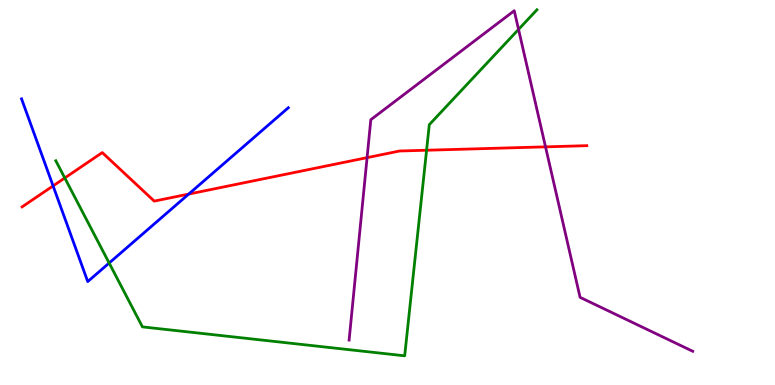[{'lines': ['blue', 'red'], 'intersections': [{'x': 0.685, 'y': 5.17}, {'x': 2.43, 'y': 4.96}]}, {'lines': ['green', 'red'], 'intersections': [{'x': 0.836, 'y': 5.38}, {'x': 5.5, 'y': 6.1}]}, {'lines': ['purple', 'red'], 'intersections': [{'x': 4.74, 'y': 5.91}, {'x': 7.04, 'y': 6.19}]}, {'lines': ['blue', 'green'], 'intersections': [{'x': 1.41, 'y': 3.17}]}, {'lines': ['blue', 'purple'], 'intersections': []}, {'lines': ['green', 'purple'], 'intersections': [{'x': 6.69, 'y': 9.24}]}]